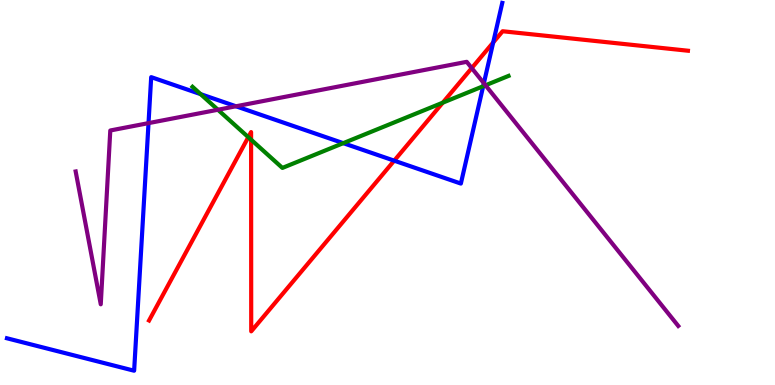[{'lines': ['blue', 'red'], 'intersections': [{'x': 5.09, 'y': 5.83}, {'x': 6.36, 'y': 8.9}]}, {'lines': ['green', 'red'], 'intersections': [{'x': 3.2, 'y': 6.44}, {'x': 3.24, 'y': 6.37}, {'x': 5.71, 'y': 7.33}]}, {'lines': ['purple', 'red'], 'intersections': [{'x': 6.09, 'y': 8.23}]}, {'lines': ['blue', 'green'], 'intersections': [{'x': 2.59, 'y': 7.56}, {'x': 4.43, 'y': 6.28}, {'x': 6.23, 'y': 7.76}]}, {'lines': ['blue', 'purple'], 'intersections': [{'x': 1.92, 'y': 6.8}, {'x': 3.04, 'y': 7.24}, {'x': 6.24, 'y': 7.84}]}, {'lines': ['green', 'purple'], 'intersections': [{'x': 2.81, 'y': 7.15}, {'x': 6.26, 'y': 7.78}]}]